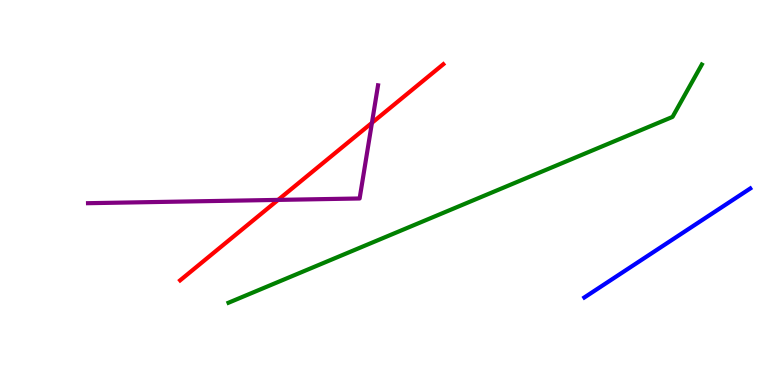[{'lines': ['blue', 'red'], 'intersections': []}, {'lines': ['green', 'red'], 'intersections': []}, {'lines': ['purple', 'red'], 'intersections': [{'x': 3.59, 'y': 4.81}, {'x': 4.8, 'y': 6.81}]}, {'lines': ['blue', 'green'], 'intersections': []}, {'lines': ['blue', 'purple'], 'intersections': []}, {'lines': ['green', 'purple'], 'intersections': []}]